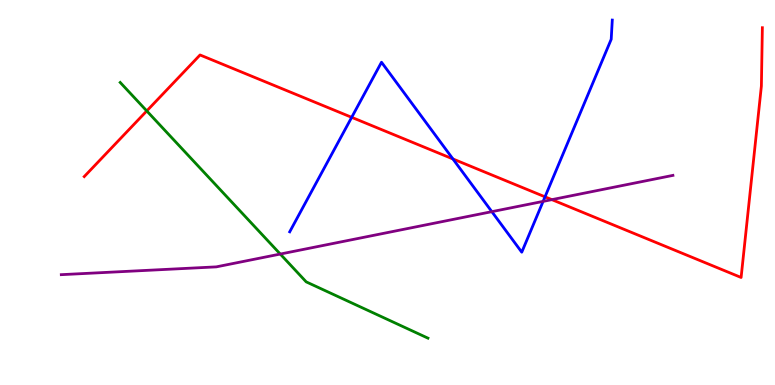[{'lines': ['blue', 'red'], 'intersections': [{'x': 4.54, 'y': 6.95}, {'x': 5.84, 'y': 5.87}, {'x': 7.03, 'y': 4.89}]}, {'lines': ['green', 'red'], 'intersections': [{'x': 1.89, 'y': 7.12}]}, {'lines': ['purple', 'red'], 'intersections': [{'x': 7.12, 'y': 4.81}]}, {'lines': ['blue', 'green'], 'intersections': []}, {'lines': ['blue', 'purple'], 'intersections': [{'x': 6.35, 'y': 4.5}, {'x': 7.01, 'y': 4.77}]}, {'lines': ['green', 'purple'], 'intersections': [{'x': 3.62, 'y': 3.4}]}]